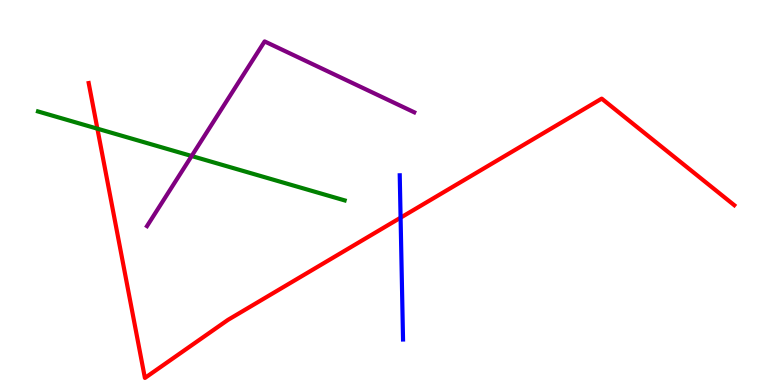[{'lines': ['blue', 'red'], 'intersections': [{'x': 5.17, 'y': 4.35}]}, {'lines': ['green', 'red'], 'intersections': [{'x': 1.26, 'y': 6.66}]}, {'lines': ['purple', 'red'], 'intersections': []}, {'lines': ['blue', 'green'], 'intersections': []}, {'lines': ['blue', 'purple'], 'intersections': []}, {'lines': ['green', 'purple'], 'intersections': [{'x': 2.47, 'y': 5.95}]}]